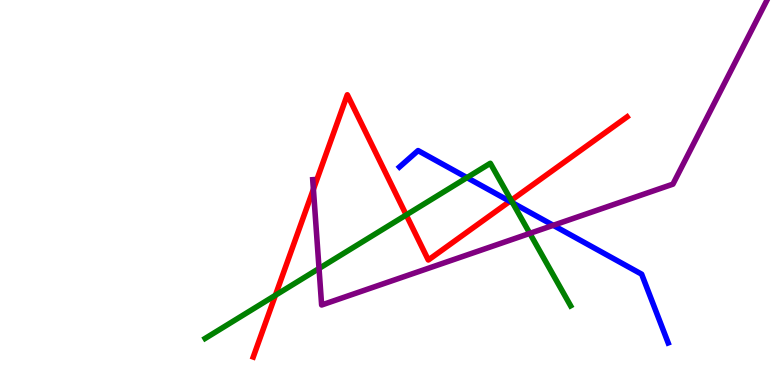[{'lines': ['blue', 'red'], 'intersections': [{'x': 6.58, 'y': 4.77}]}, {'lines': ['green', 'red'], 'intersections': [{'x': 3.55, 'y': 2.33}, {'x': 5.24, 'y': 4.42}, {'x': 6.6, 'y': 4.8}]}, {'lines': ['purple', 'red'], 'intersections': [{'x': 4.04, 'y': 5.08}]}, {'lines': ['blue', 'green'], 'intersections': [{'x': 6.03, 'y': 5.39}, {'x': 6.61, 'y': 4.73}]}, {'lines': ['blue', 'purple'], 'intersections': [{'x': 7.14, 'y': 4.15}]}, {'lines': ['green', 'purple'], 'intersections': [{'x': 4.12, 'y': 3.03}, {'x': 6.84, 'y': 3.94}]}]